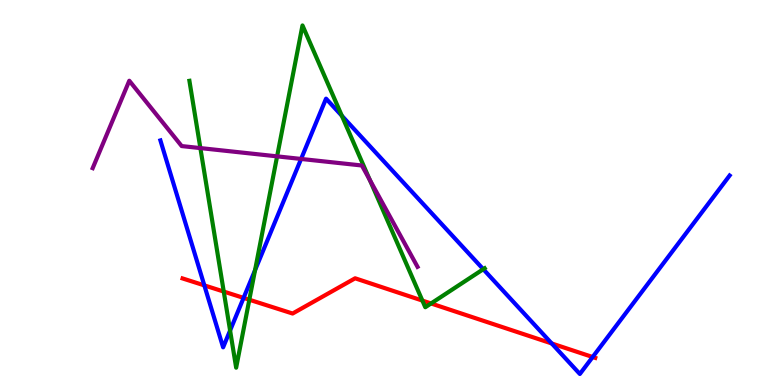[{'lines': ['blue', 'red'], 'intersections': [{'x': 2.64, 'y': 2.59}, {'x': 3.14, 'y': 2.26}, {'x': 7.12, 'y': 1.08}, {'x': 7.65, 'y': 0.727}]}, {'lines': ['green', 'red'], 'intersections': [{'x': 2.89, 'y': 2.43}, {'x': 3.22, 'y': 2.21}, {'x': 5.45, 'y': 2.19}, {'x': 5.56, 'y': 2.12}]}, {'lines': ['purple', 'red'], 'intersections': []}, {'lines': ['blue', 'green'], 'intersections': [{'x': 2.97, 'y': 1.42}, {'x': 3.29, 'y': 2.98}, {'x': 4.41, 'y': 6.99}, {'x': 6.24, 'y': 3.01}]}, {'lines': ['blue', 'purple'], 'intersections': [{'x': 3.89, 'y': 5.87}]}, {'lines': ['green', 'purple'], 'intersections': [{'x': 2.59, 'y': 6.15}, {'x': 3.58, 'y': 5.94}, {'x': 4.77, 'y': 5.33}]}]